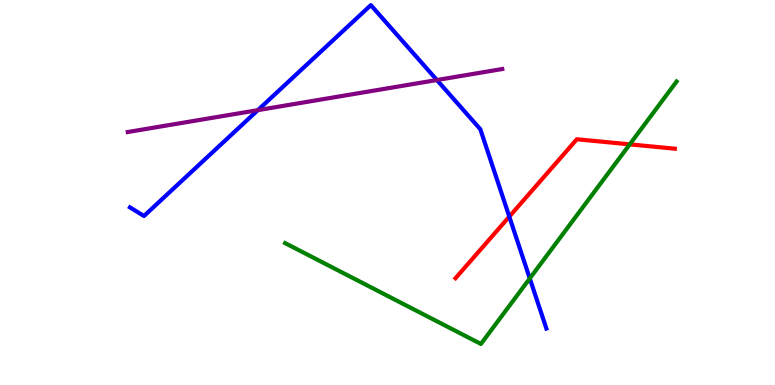[{'lines': ['blue', 'red'], 'intersections': [{'x': 6.57, 'y': 4.37}]}, {'lines': ['green', 'red'], 'intersections': [{'x': 8.13, 'y': 6.25}]}, {'lines': ['purple', 'red'], 'intersections': []}, {'lines': ['blue', 'green'], 'intersections': [{'x': 6.84, 'y': 2.77}]}, {'lines': ['blue', 'purple'], 'intersections': [{'x': 3.33, 'y': 7.14}, {'x': 5.64, 'y': 7.92}]}, {'lines': ['green', 'purple'], 'intersections': []}]